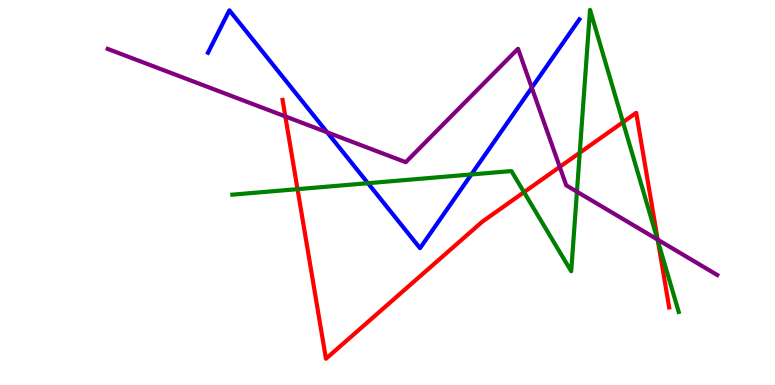[{'lines': ['blue', 'red'], 'intersections': []}, {'lines': ['green', 'red'], 'intersections': [{'x': 3.84, 'y': 5.09}, {'x': 6.76, 'y': 5.01}, {'x': 7.48, 'y': 6.03}, {'x': 8.04, 'y': 6.83}, {'x': 8.49, 'y': 3.73}]}, {'lines': ['purple', 'red'], 'intersections': [{'x': 3.68, 'y': 6.98}, {'x': 7.22, 'y': 5.66}, {'x': 8.49, 'y': 3.78}]}, {'lines': ['blue', 'green'], 'intersections': [{'x': 4.75, 'y': 5.24}, {'x': 6.08, 'y': 5.47}]}, {'lines': ['blue', 'purple'], 'intersections': [{'x': 4.22, 'y': 6.56}, {'x': 6.86, 'y': 7.72}]}, {'lines': ['green', 'purple'], 'intersections': [{'x': 7.44, 'y': 5.02}, {'x': 8.48, 'y': 3.78}]}]